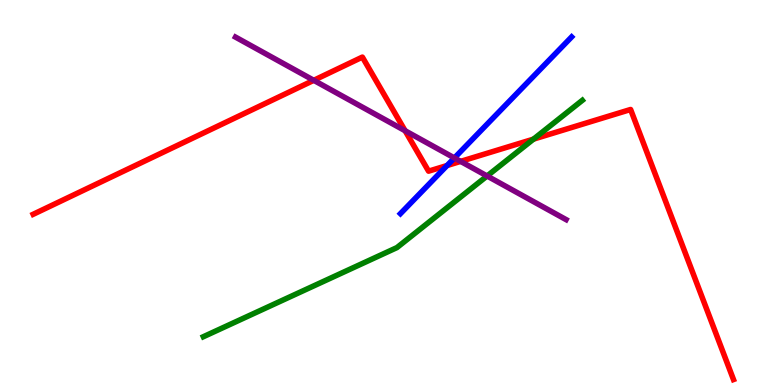[{'lines': ['blue', 'red'], 'intersections': [{'x': 5.77, 'y': 5.7}]}, {'lines': ['green', 'red'], 'intersections': [{'x': 6.88, 'y': 6.39}]}, {'lines': ['purple', 'red'], 'intersections': [{'x': 4.05, 'y': 7.91}, {'x': 5.23, 'y': 6.6}, {'x': 5.94, 'y': 5.81}]}, {'lines': ['blue', 'green'], 'intersections': []}, {'lines': ['blue', 'purple'], 'intersections': [{'x': 5.86, 'y': 5.9}]}, {'lines': ['green', 'purple'], 'intersections': [{'x': 6.28, 'y': 5.43}]}]